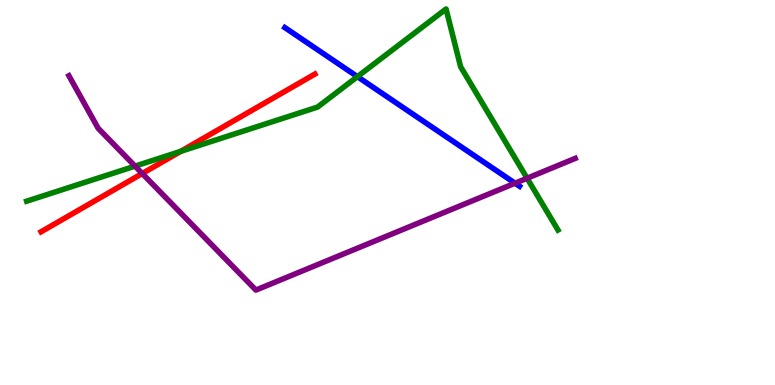[{'lines': ['blue', 'red'], 'intersections': []}, {'lines': ['green', 'red'], 'intersections': [{'x': 2.33, 'y': 6.07}]}, {'lines': ['purple', 'red'], 'intersections': [{'x': 1.84, 'y': 5.49}]}, {'lines': ['blue', 'green'], 'intersections': [{'x': 4.61, 'y': 8.01}]}, {'lines': ['blue', 'purple'], 'intersections': [{'x': 6.65, 'y': 5.24}]}, {'lines': ['green', 'purple'], 'intersections': [{'x': 1.74, 'y': 5.68}, {'x': 6.8, 'y': 5.37}]}]